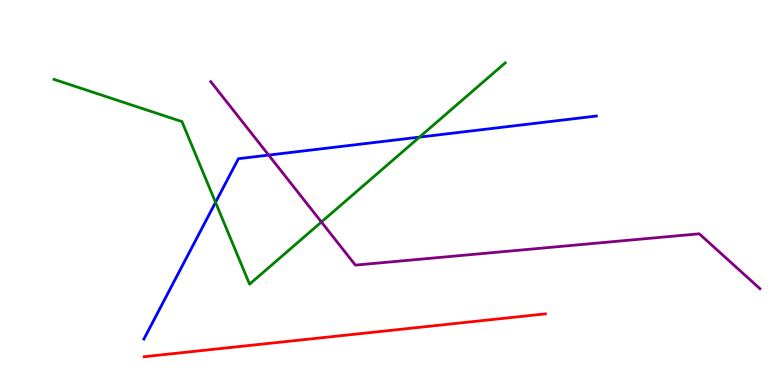[{'lines': ['blue', 'red'], 'intersections': []}, {'lines': ['green', 'red'], 'intersections': []}, {'lines': ['purple', 'red'], 'intersections': []}, {'lines': ['blue', 'green'], 'intersections': [{'x': 2.78, 'y': 4.74}, {'x': 5.41, 'y': 6.44}]}, {'lines': ['blue', 'purple'], 'intersections': [{'x': 3.47, 'y': 5.97}]}, {'lines': ['green', 'purple'], 'intersections': [{'x': 4.15, 'y': 4.23}]}]